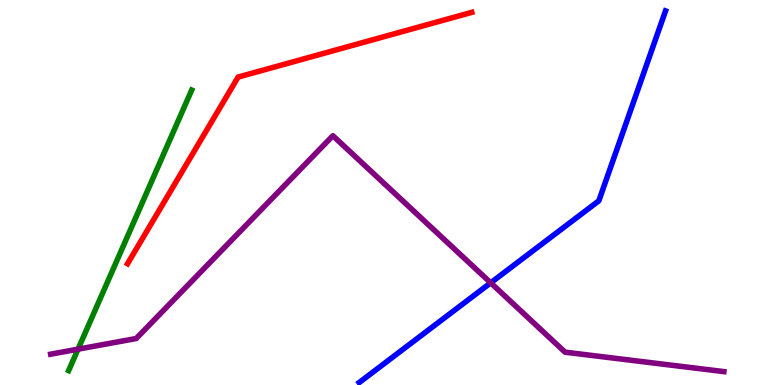[{'lines': ['blue', 'red'], 'intersections': []}, {'lines': ['green', 'red'], 'intersections': []}, {'lines': ['purple', 'red'], 'intersections': []}, {'lines': ['blue', 'green'], 'intersections': []}, {'lines': ['blue', 'purple'], 'intersections': [{'x': 6.33, 'y': 2.65}]}, {'lines': ['green', 'purple'], 'intersections': [{'x': 1.01, 'y': 0.931}]}]